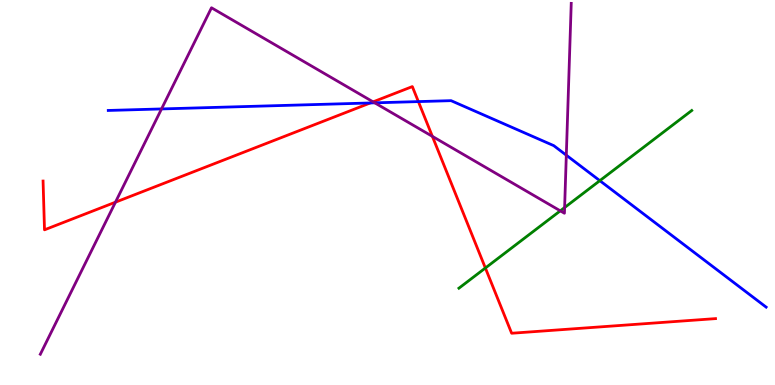[{'lines': ['blue', 'red'], 'intersections': [{'x': 4.78, 'y': 7.33}, {'x': 5.4, 'y': 7.36}]}, {'lines': ['green', 'red'], 'intersections': [{'x': 6.26, 'y': 3.04}]}, {'lines': ['purple', 'red'], 'intersections': [{'x': 1.49, 'y': 4.75}, {'x': 4.81, 'y': 7.35}, {'x': 5.58, 'y': 6.46}]}, {'lines': ['blue', 'green'], 'intersections': [{'x': 7.74, 'y': 5.31}]}, {'lines': ['blue', 'purple'], 'intersections': [{'x': 2.08, 'y': 7.17}, {'x': 4.84, 'y': 7.33}, {'x': 7.31, 'y': 5.97}]}, {'lines': ['green', 'purple'], 'intersections': [{'x': 7.23, 'y': 4.52}, {'x': 7.29, 'y': 4.61}]}]